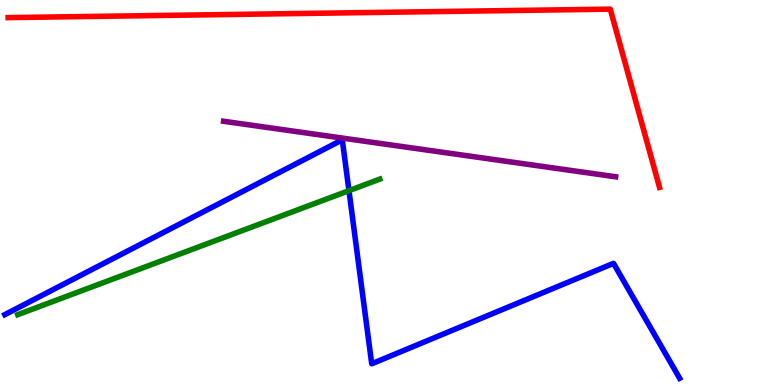[{'lines': ['blue', 'red'], 'intersections': []}, {'lines': ['green', 'red'], 'intersections': []}, {'lines': ['purple', 'red'], 'intersections': []}, {'lines': ['blue', 'green'], 'intersections': [{'x': 4.5, 'y': 5.05}]}, {'lines': ['blue', 'purple'], 'intersections': []}, {'lines': ['green', 'purple'], 'intersections': []}]